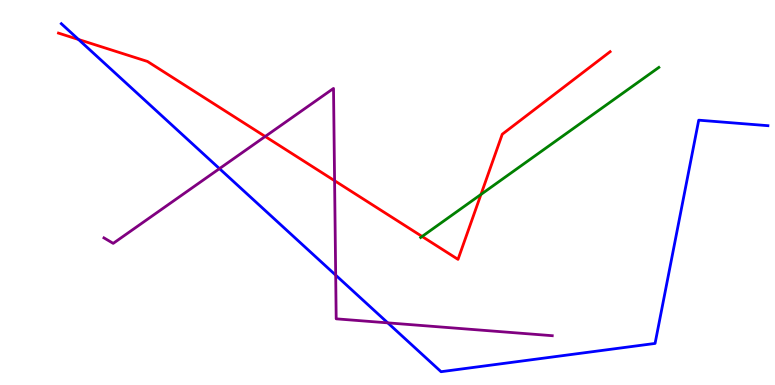[{'lines': ['blue', 'red'], 'intersections': [{'x': 1.01, 'y': 8.97}]}, {'lines': ['green', 'red'], 'intersections': [{'x': 5.45, 'y': 3.86}, {'x': 6.21, 'y': 4.95}]}, {'lines': ['purple', 'red'], 'intersections': [{'x': 3.42, 'y': 6.46}, {'x': 4.32, 'y': 5.31}]}, {'lines': ['blue', 'green'], 'intersections': []}, {'lines': ['blue', 'purple'], 'intersections': [{'x': 2.83, 'y': 5.62}, {'x': 4.33, 'y': 2.85}, {'x': 5.0, 'y': 1.61}]}, {'lines': ['green', 'purple'], 'intersections': []}]